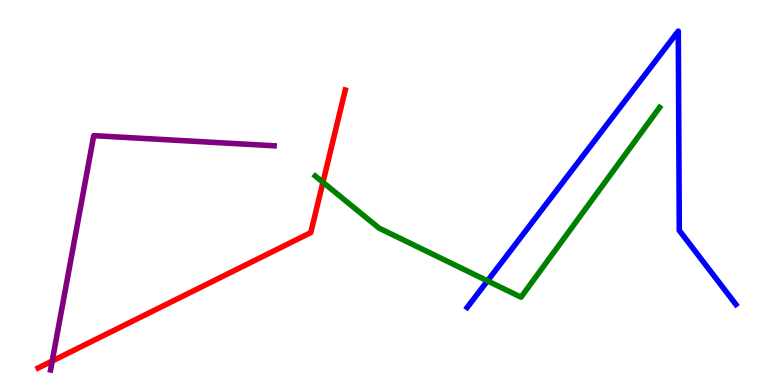[{'lines': ['blue', 'red'], 'intersections': []}, {'lines': ['green', 'red'], 'intersections': [{'x': 4.17, 'y': 5.27}]}, {'lines': ['purple', 'red'], 'intersections': [{'x': 0.674, 'y': 0.622}]}, {'lines': ['blue', 'green'], 'intersections': [{'x': 6.29, 'y': 2.7}]}, {'lines': ['blue', 'purple'], 'intersections': []}, {'lines': ['green', 'purple'], 'intersections': []}]